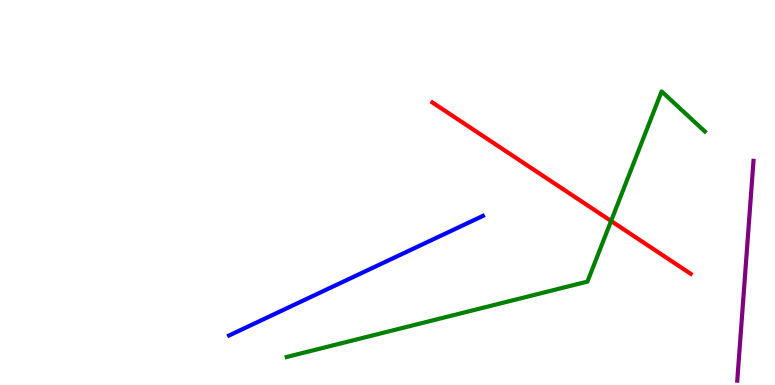[{'lines': ['blue', 'red'], 'intersections': []}, {'lines': ['green', 'red'], 'intersections': [{'x': 7.89, 'y': 4.26}]}, {'lines': ['purple', 'red'], 'intersections': []}, {'lines': ['blue', 'green'], 'intersections': []}, {'lines': ['blue', 'purple'], 'intersections': []}, {'lines': ['green', 'purple'], 'intersections': []}]